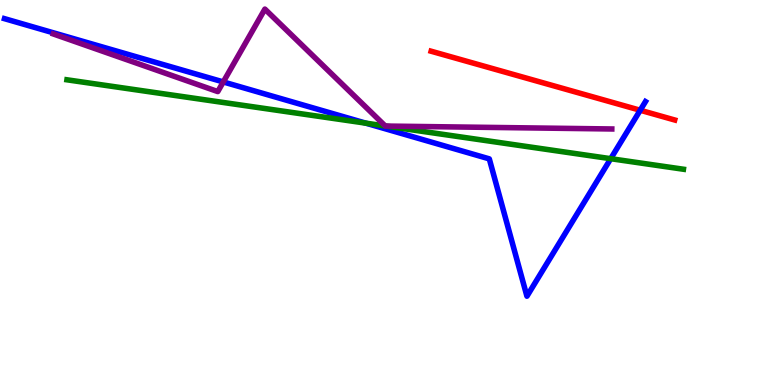[{'lines': ['blue', 'red'], 'intersections': [{'x': 8.26, 'y': 7.14}]}, {'lines': ['green', 'red'], 'intersections': []}, {'lines': ['purple', 'red'], 'intersections': []}, {'lines': ['blue', 'green'], 'intersections': [{'x': 4.72, 'y': 6.8}, {'x': 7.88, 'y': 5.88}]}, {'lines': ['blue', 'purple'], 'intersections': [{'x': 2.88, 'y': 7.87}]}, {'lines': ['green', 'purple'], 'intersections': [{'x': 4.97, 'y': 6.73}, {'x': 4.98, 'y': 6.73}]}]